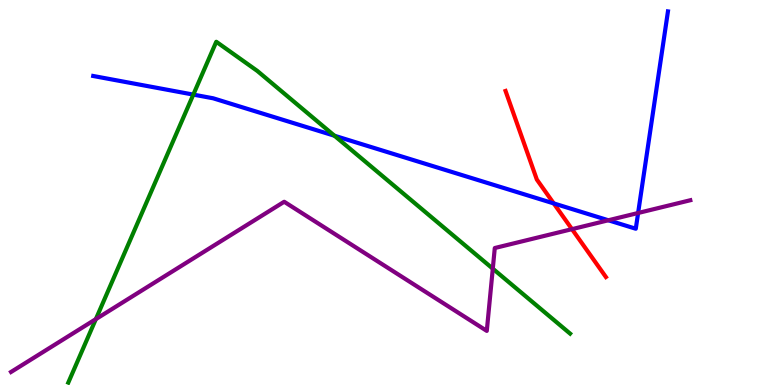[{'lines': ['blue', 'red'], 'intersections': [{'x': 7.15, 'y': 4.72}]}, {'lines': ['green', 'red'], 'intersections': []}, {'lines': ['purple', 'red'], 'intersections': [{'x': 7.38, 'y': 4.05}]}, {'lines': ['blue', 'green'], 'intersections': [{'x': 2.49, 'y': 7.54}, {'x': 4.32, 'y': 6.47}]}, {'lines': ['blue', 'purple'], 'intersections': [{'x': 7.85, 'y': 4.28}, {'x': 8.23, 'y': 4.47}]}, {'lines': ['green', 'purple'], 'intersections': [{'x': 1.24, 'y': 1.71}, {'x': 6.36, 'y': 3.02}]}]